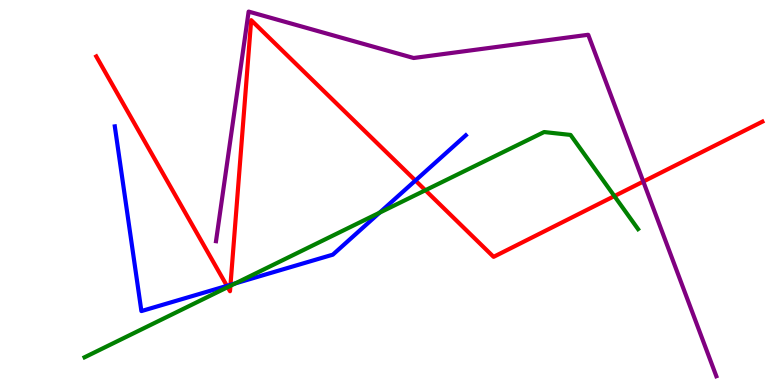[{'lines': ['blue', 'red'], 'intersections': [{'x': 2.93, 'y': 2.57}, {'x': 2.97, 'y': 2.6}, {'x': 5.36, 'y': 5.31}]}, {'lines': ['green', 'red'], 'intersections': [{'x': 2.94, 'y': 2.54}, {'x': 2.97, 'y': 2.58}, {'x': 5.49, 'y': 5.06}, {'x': 7.93, 'y': 4.91}]}, {'lines': ['purple', 'red'], 'intersections': [{'x': 8.3, 'y': 5.28}]}, {'lines': ['blue', 'green'], 'intersections': [{'x': 3.04, 'y': 2.64}, {'x': 4.9, 'y': 4.48}]}, {'lines': ['blue', 'purple'], 'intersections': []}, {'lines': ['green', 'purple'], 'intersections': []}]